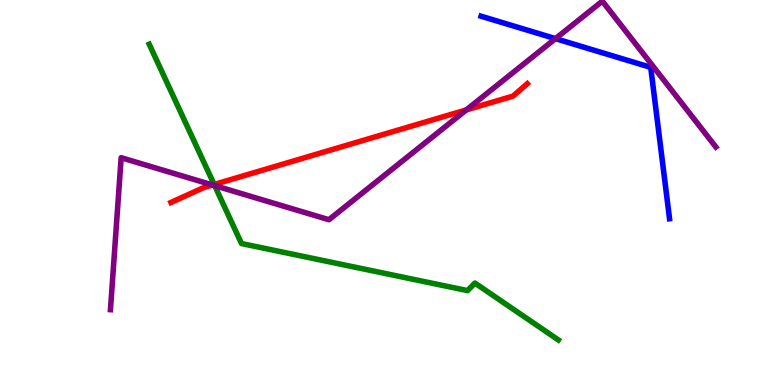[{'lines': ['blue', 'red'], 'intersections': []}, {'lines': ['green', 'red'], 'intersections': [{'x': 2.76, 'y': 5.21}]}, {'lines': ['purple', 'red'], 'intersections': [{'x': 2.74, 'y': 5.2}, {'x': 6.02, 'y': 7.15}]}, {'lines': ['blue', 'green'], 'intersections': []}, {'lines': ['blue', 'purple'], 'intersections': [{'x': 7.17, 'y': 9.0}]}, {'lines': ['green', 'purple'], 'intersections': [{'x': 2.77, 'y': 5.18}]}]